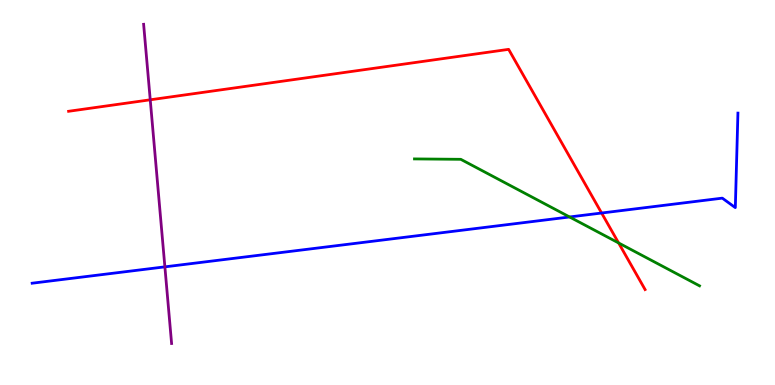[{'lines': ['blue', 'red'], 'intersections': [{'x': 7.76, 'y': 4.47}]}, {'lines': ['green', 'red'], 'intersections': [{'x': 7.98, 'y': 3.69}]}, {'lines': ['purple', 'red'], 'intersections': [{'x': 1.94, 'y': 7.41}]}, {'lines': ['blue', 'green'], 'intersections': [{'x': 7.35, 'y': 4.36}]}, {'lines': ['blue', 'purple'], 'intersections': [{'x': 2.13, 'y': 3.07}]}, {'lines': ['green', 'purple'], 'intersections': []}]